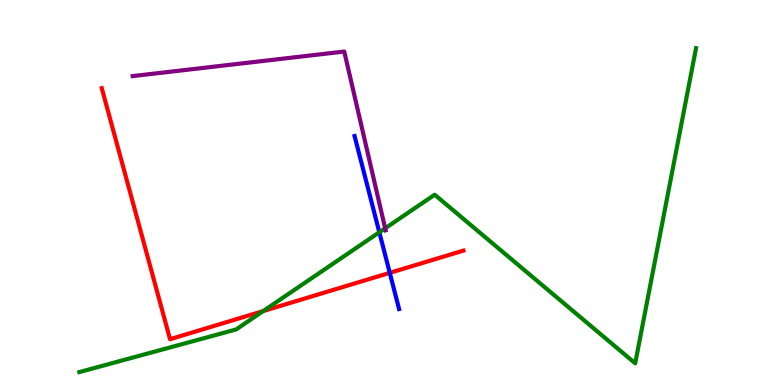[{'lines': ['blue', 'red'], 'intersections': [{'x': 5.03, 'y': 2.91}]}, {'lines': ['green', 'red'], 'intersections': [{'x': 3.4, 'y': 1.92}]}, {'lines': ['purple', 'red'], 'intersections': []}, {'lines': ['blue', 'green'], 'intersections': [{'x': 4.89, 'y': 3.97}]}, {'lines': ['blue', 'purple'], 'intersections': []}, {'lines': ['green', 'purple'], 'intersections': [{'x': 4.97, 'y': 4.07}]}]